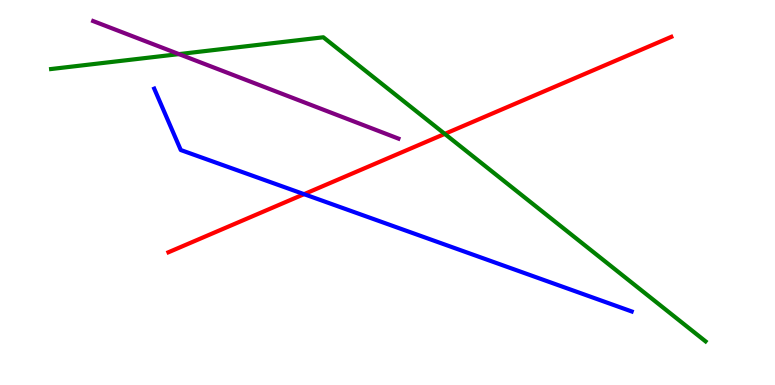[{'lines': ['blue', 'red'], 'intersections': [{'x': 3.92, 'y': 4.96}]}, {'lines': ['green', 'red'], 'intersections': [{'x': 5.74, 'y': 6.52}]}, {'lines': ['purple', 'red'], 'intersections': []}, {'lines': ['blue', 'green'], 'intersections': []}, {'lines': ['blue', 'purple'], 'intersections': []}, {'lines': ['green', 'purple'], 'intersections': [{'x': 2.31, 'y': 8.59}]}]